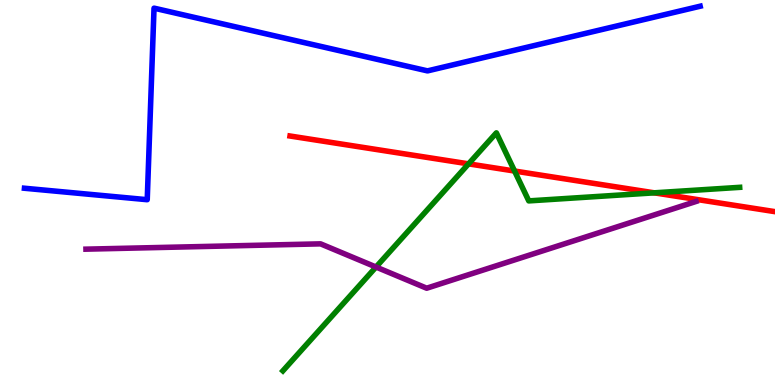[{'lines': ['blue', 'red'], 'intersections': []}, {'lines': ['green', 'red'], 'intersections': [{'x': 6.05, 'y': 5.74}, {'x': 6.64, 'y': 5.56}, {'x': 8.44, 'y': 4.99}]}, {'lines': ['purple', 'red'], 'intersections': []}, {'lines': ['blue', 'green'], 'intersections': []}, {'lines': ['blue', 'purple'], 'intersections': []}, {'lines': ['green', 'purple'], 'intersections': [{'x': 4.85, 'y': 3.06}]}]